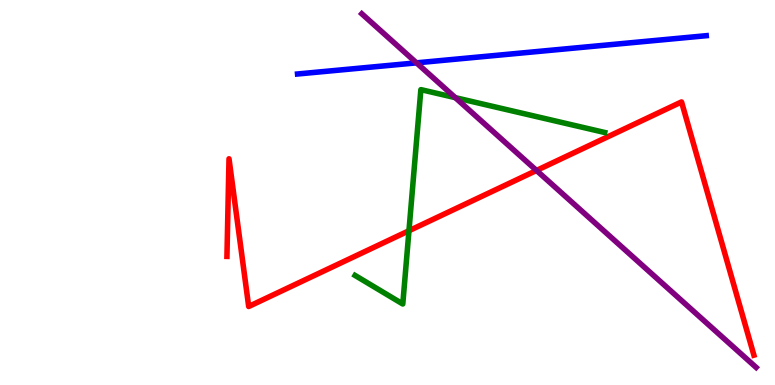[{'lines': ['blue', 'red'], 'intersections': []}, {'lines': ['green', 'red'], 'intersections': [{'x': 5.28, 'y': 4.01}]}, {'lines': ['purple', 'red'], 'intersections': [{'x': 6.92, 'y': 5.57}]}, {'lines': ['blue', 'green'], 'intersections': []}, {'lines': ['blue', 'purple'], 'intersections': [{'x': 5.37, 'y': 8.37}]}, {'lines': ['green', 'purple'], 'intersections': [{'x': 5.88, 'y': 7.46}]}]